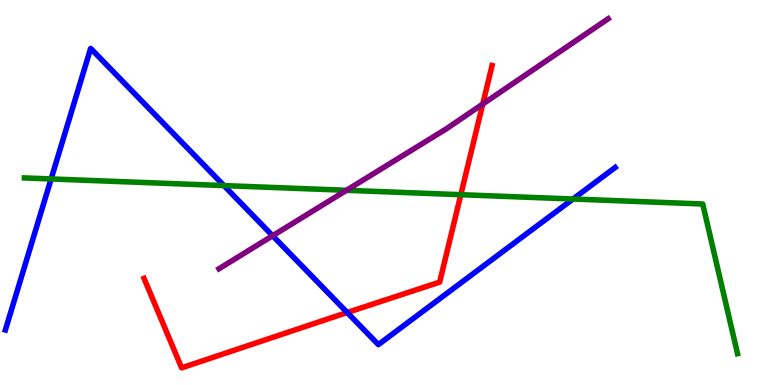[{'lines': ['blue', 'red'], 'intersections': [{'x': 4.48, 'y': 1.88}]}, {'lines': ['green', 'red'], 'intersections': [{'x': 5.95, 'y': 4.94}]}, {'lines': ['purple', 'red'], 'intersections': [{'x': 6.23, 'y': 7.3}]}, {'lines': ['blue', 'green'], 'intersections': [{'x': 0.66, 'y': 5.35}, {'x': 2.89, 'y': 5.18}, {'x': 7.39, 'y': 4.83}]}, {'lines': ['blue', 'purple'], 'intersections': [{'x': 3.52, 'y': 3.88}]}, {'lines': ['green', 'purple'], 'intersections': [{'x': 4.47, 'y': 5.06}]}]